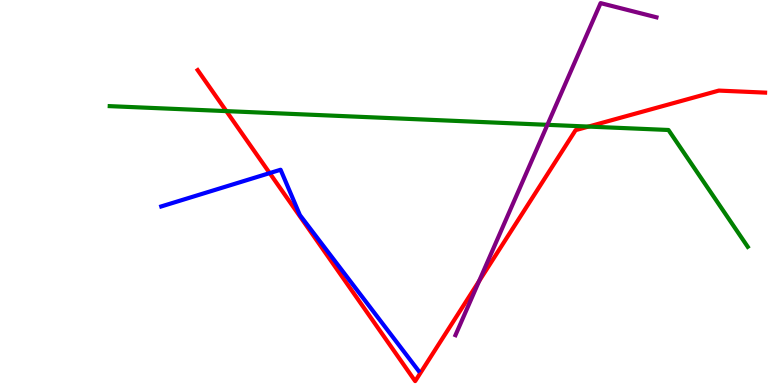[{'lines': ['blue', 'red'], 'intersections': [{'x': 3.48, 'y': 5.5}]}, {'lines': ['green', 'red'], 'intersections': [{'x': 2.92, 'y': 7.11}, {'x': 7.59, 'y': 6.71}]}, {'lines': ['purple', 'red'], 'intersections': [{'x': 6.18, 'y': 2.7}]}, {'lines': ['blue', 'green'], 'intersections': []}, {'lines': ['blue', 'purple'], 'intersections': []}, {'lines': ['green', 'purple'], 'intersections': [{'x': 7.06, 'y': 6.76}]}]